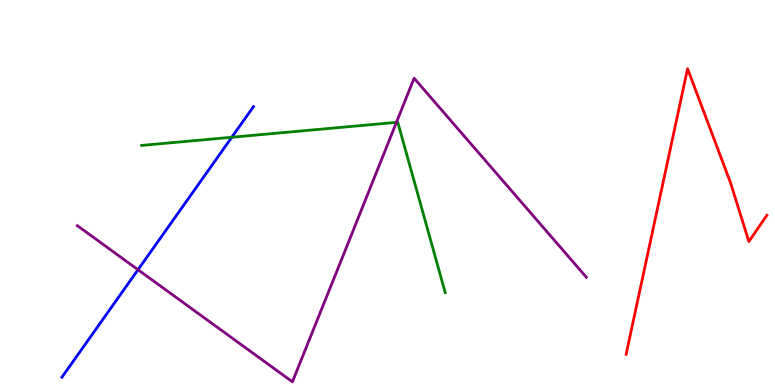[{'lines': ['blue', 'red'], 'intersections': []}, {'lines': ['green', 'red'], 'intersections': []}, {'lines': ['purple', 'red'], 'intersections': []}, {'lines': ['blue', 'green'], 'intersections': [{'x': 2.99, 'y': 6.43}]}, {'lines': ['blue', 'purple'], 'intersections': [{'x': 1.78, 'y': 2.99}]}, {'lines': ['green', 'purple'], 'intersections': [{'x': 5.12, 'y': 6.82}]}]